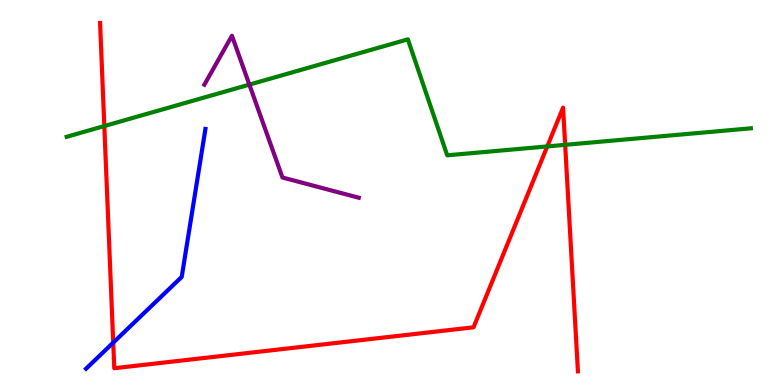[{'lines': ['blue', 'red'], 'intersections': [{'x': 1.46, 'y': 1.1}]}, {'lines': ['green', 'red'], 'intersections': [{'x': 1.35, 'y': 6.73}, {'x': 7.06, 'y': 6.2}, {'x': 7.29, 'y': 6.24}]}, {'lines': ['purple', 'red'], 'intersections': []}, {'lines': ['blue', 'green'], 'intersections': []}, {'lines': ['blue', 'purple'], 'intersections': []}, {'lines': ['green', 'purple'], 'intersections': [{'x': 3.22, 'y': 7.8}]}]